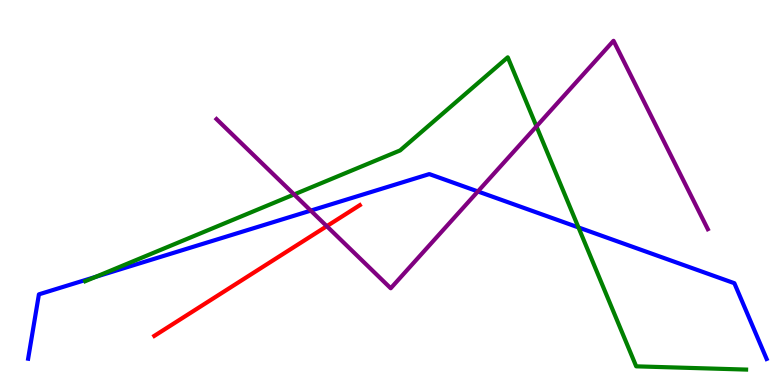[{'lines': ['blue', 'red'], 'intersections': []}, {'lines': ['green', 'red'], 'intersections': []}, {'lines': ['purple', 'red'], 'intersections': [{'x': 4.22, 'y': 4.13}]}, {'lines': ['blue', 'green'], 'intersections': [{'x': 1.23, 'y': 2.81}, {'x': 7.46, 'y': 4.09}]}, {'lines': ['blue', 'purple'], 'intersections': [{'x': 4.01, 'y': 4.53}, {'x': 6.17, 'y': 5.03}]}, {'lines': ['green', 'purple'], 'intersections': [{'x': 3.79, 'y': 4.95}, {'x': 6.92, 'y': 6.72}]}]